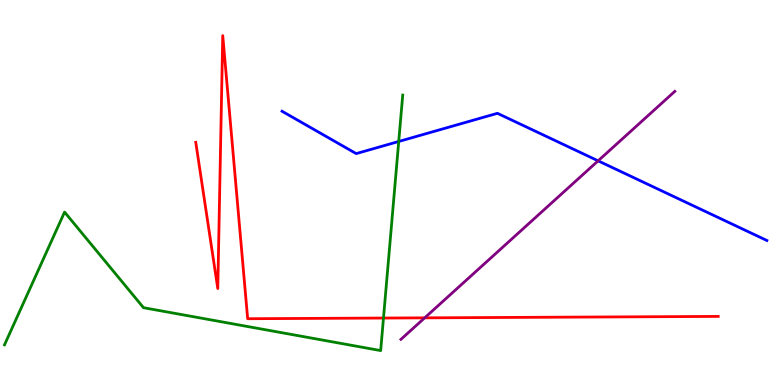[{'lines': ['blue', 'red'], 'intersections': []}, {'lines': ['green', 'red'], 'intersections': [{'x': 4.95, 'y': 1.74}]}, {'lines': ['purple', 'red'], 'intersections': [{'x': 5.48, 'y': 1.74}]}, {'lines': ['blue', 'green'], 'intersections': [{'x': 5.14, 'y': 6.33}]}, {'lines': ['blue', 'purple'], 'intersections': [{'x': 7.72, 'y': 5.82}]}, {'lines': ['green', 'purple'], 'intersections': []}]